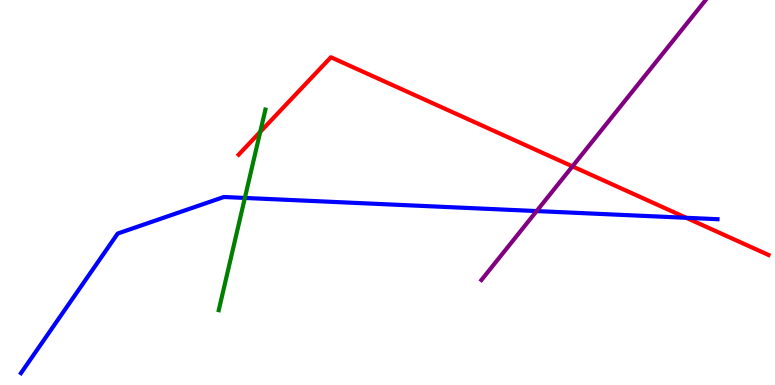[{'lines': ['blue', 'red'], 'intersections': [{'x': 8.86, 'y': 4.34}]}, {'lines': ['green', 'red'], 'intersections': [{'x': 3.36, 'y': 6.57}]}, {'lines': ['purple', 'red'], 'intersections': [{'x': 7.39, 'y': 5.68}]}, {'lines': ['blue', 'green'], 'intersections': [{'x': 3.16, 'y': 4.86}]}, {'lines': ['blue', 'purple'], 'intersections': [{'x': 6.92, 'y': 4.52}]}, {'lines': ['green', 'purple'], 'intersections': []}]